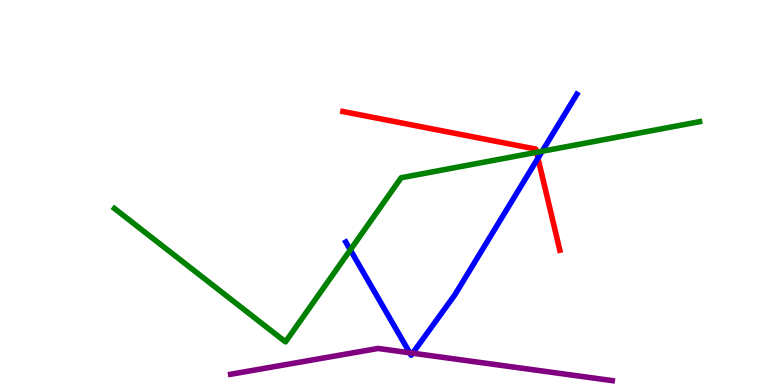[{'lines': ['blue', 'red'], 'intersections': [{'x': 6.94, 'y': 5.89}]}, {'lines': ['green', 'red'], 'intersections': [{'x': 6.92, 'y': 6.04}]}, {'lines': ['purple', 'red'], 'intersections': []}, {'lines': ['blue', 'green'], 'intersections': [{'x': 4.52, 'y': 3.51}, {'x': 7.0, 'y': 6.07}]}, {'lines': ['blue', 'purple'], 'intersections': [{'x': 5.29, 'y': 0.836}, {'x': 5.32, 'y': 0.826}]}, {'lines': ['green', 'purple'], 'intersections': []}]